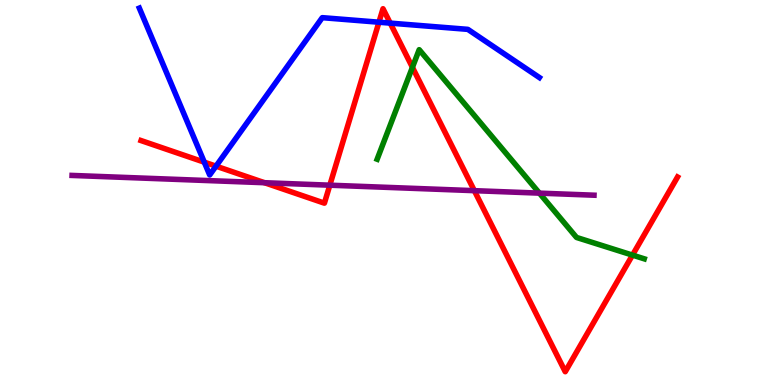[{'lines': ['blue', 'red'], 'intersections': [{'x': 2.64, 'y': 5.79}, {'x': 2.79, 'y': 5.68}, {'x': 4.89, 'y': 9.42}, {'x': 5.04, 'y': 9.4}]}, {'lines': ['green', 'red'], 'intersections': [{'x': 5.32, 'y': 8.25}, {'x': 8.16, 'y': 3.37}]}, {'lines': ['purple', 'red'], 'intersections': [{'x': 3.41, 'y': 5.25}, {'x': 4.26, 'y': 5.19}, {'x': 6.12, 'y': 5.05}]}, {'lines': ['blue', 'green'], 'intersections': []}, {'lines': ['blue', 'purple'], 'intersections': []}, {'lines': ['green', 'purple'], 'intersections': [{'x': 6.96, 'y': 4.98}]}]